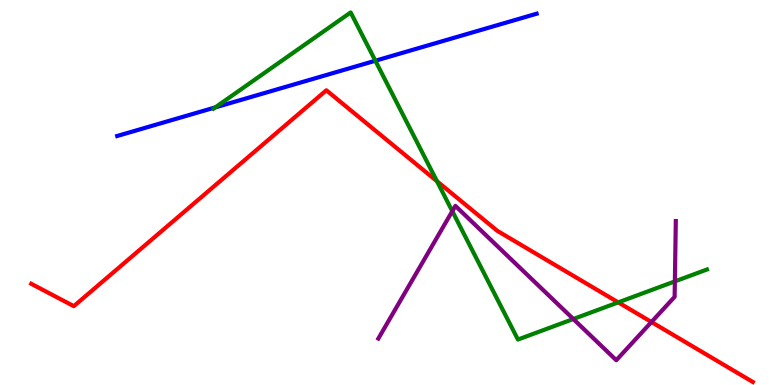[{'lines': ['blue', 'red'], 'intersections': []}, {'lines': ['green', 'red'], 'intersections': [{'x': 5.64, 'y': 5.29}, {'x': 7.98, 'y': 2.15}]}, {'lines': ['purple', 'red'], 'intersections': [{'x': 8.41, 'y': 1.64}]}, {'lines': ['blue', 'green'], 'intersections': [{'x': 2.78, 'y': 7.21}, {'x': 4.84, 'y': 8.42}]}, {'lines': ['blue', 'purple'], 'intersections': []}, {'lines': ['green', 'purple'], 'intersections': [{'x': 5.84, 'y': 4.51}, {'x': 7.4, 'y': 1.71}, {'x': 8.71, 'y': 2.69}]}]